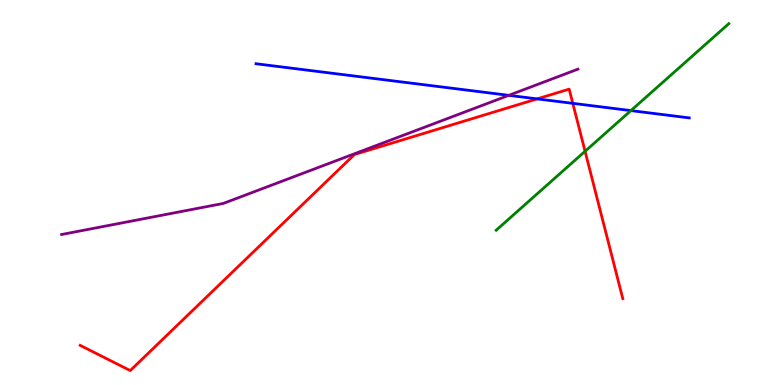[{'lines': ['blue', 'red'], 'intersections': [{'x': 6.93, 'y': 7.43}, {'x': 7.39, 'y': 7.32}]}, {'lines': ['green', 'red'], 'intersections': [{'x': 7.55, 'y': 6.07}]}, {'lines': ['purple', 'red'], 'intersections': []}, {'lines': ['blue', 'green'], 'intersections': [{'x': 8.14, 'y': 7.13}]}, {'lines': ['blue', 'purple'], 'intersections': [{'x': 6.56, 'y': 7.52}]}, {'lines': ['green', 'purple'], 'intersections': []}]